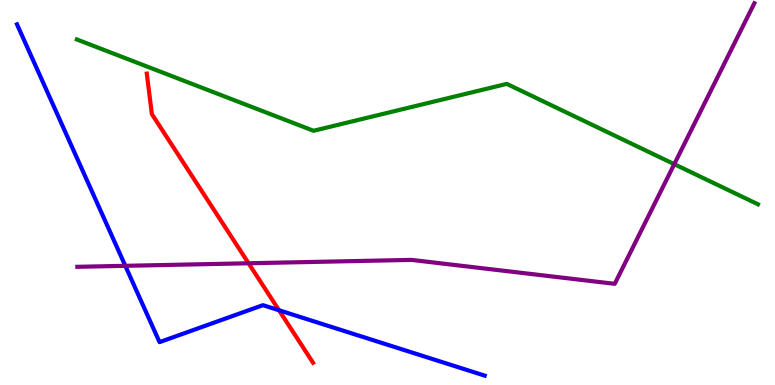[{'lines': ['blue', 'red'], 'intersections': [{'x': 3.6, 'y': 1.94}]}, {'lines': ['green', 'red'], 'intersections': []}, {'lines': ['purple', 'red'], 'intersections': [{'x': 3.21, 'y': 3.16}]}, {'lines': ['blue', 'green'], 'intersections': []}, {'lines': ['blue', 'purple'], 'intersections': [{'x': 1.62, 'y': 3.1}]}, {'lines': ['green', 'purple'], 'intersections': [{'x': 8.7, 'y': 5.74}]}]